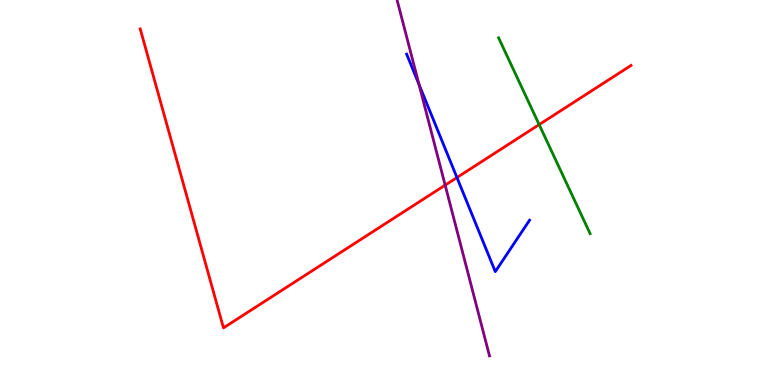[{'lines': ['blue', 'red'], 'intersections': [{'x': 5.9, 'y': 5.39}]}, {'lines': ['green', 'red'], 'intersections': [{'x': 6.96, 'y': 6.76}]}, {'lines': ['purple', 'red'], 'intersections': [{'x': 5.74, 'y': 5.19}]}, {'lines': ['blue', 'green'], 'intersections': []}, {'lines': ['blue', 'purple'], 'intersections': [{'x': 5.41, 'y': 7.81}]}, {'lines': ['green', 'purple'], 'intersections': []}]